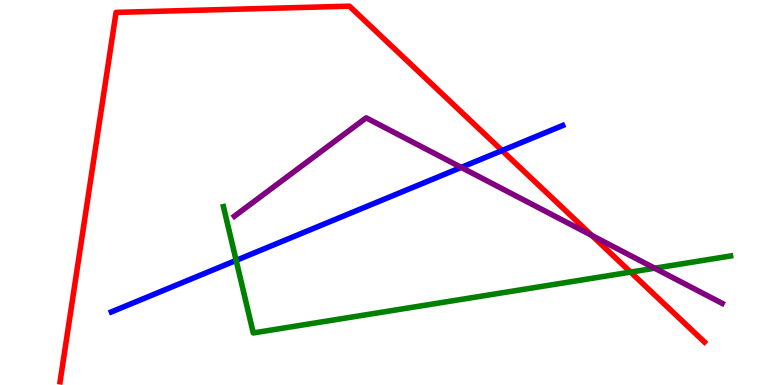[{'lines': ['blue', 'red'], 'intersections': [{'x': 6.48, 'y': 6.09}]}, {'lines': ['green', 'red'], 'intersections': [{'x': 8.14, 'y': 2.93}]}, {'lines': ['purple', 'red'], 'intersections': [{'x': 7.64, 'y': 3.88}]}, {'lines': ['blue', 'green'], 'intersections': [{'x': 3.05, 'y': 3.24}]}, {'lines': ['blue', 'purple'], 'intersections': [{'x': 5.95, 'y': 5.65}]}, {'lines': ['green', 'purple'], 'intersections': [{'x': 8.45, 'y': 3.03}]}]